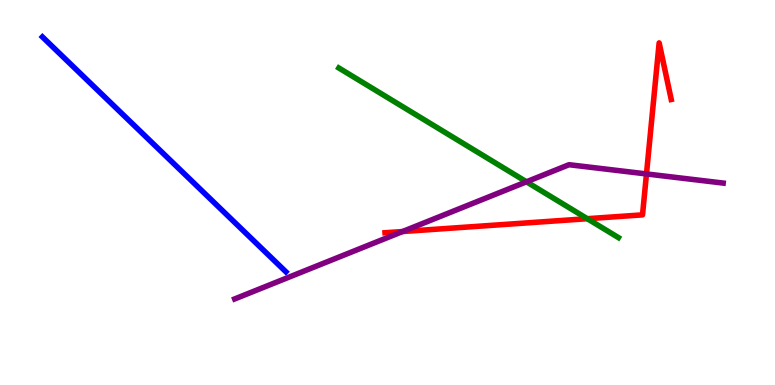[{'lines': ['blue', 'red'], 'intersections': []}, {'lines': ['green', 'red'], 'intersections': [{'x': 7.58, 'y': 4.32}]}, {'lines': ['purple', 'red'], 'intersections': [{'x': 5.19, 'y': 3.99}, {'x': 8.34, 'y': 5.48}]}, {'lines': ['blue', 'green'], 'intersections': []}, {'lines': ['blue', 'purple'], 'intersections': []}, {'lines': ['green', 'purple'], 'intersections': [{'x': 6.79, 'y': 5.28}]}]